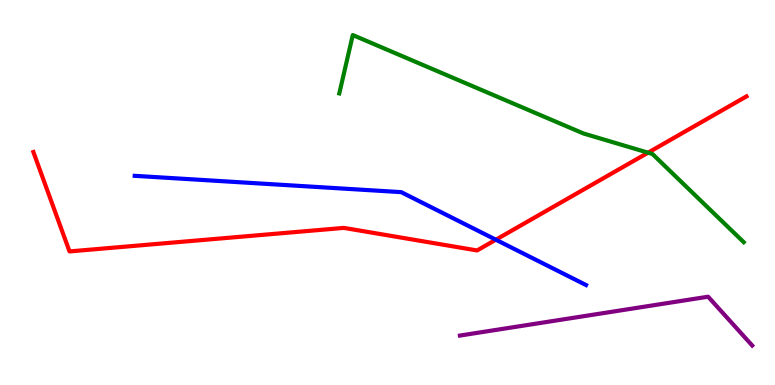[{'lines': ['blue', 'red'], 'intersections': [{'x': 6.4, 'y': 3.77}]}, {'lines': ['green', 'red'], 'intersections': [{'x': 8.36, 'y': 6.03}]}, {'lines': ['purple', 'red'], 'intersections': []}, {'lines': ['blue', 'green'], 'intersections': []}, {'lines': ['blue', 'purple'], 'intersections': []}, {'lines': ['green', 'purple'], 'intersections': []}]